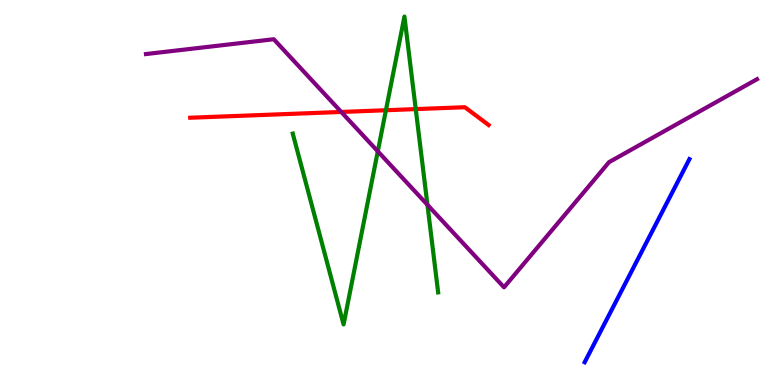[{'lines': ['blue', 'red'], 'intersections': []}, {'lines': ['green', 'red'], 'intersections': [{'x': 4.98, 'y': 7.14}, {'x': 5.36, 'y': 7.17}]}, {'lines': ['purple', 'red'], 'intersections': [{'x': 4.4, 'y': 7.09}]}, {'lines': ['blue', 'green'], 'intersections': []}, {'lines': ['blue', 'purple'], 'intersections': []}, {'lines': ['green', 'purple'], 'intersections': [{'x': 4.87, 'y': 6.07}, {'x': 5.52, 'y': 4.68}]}]